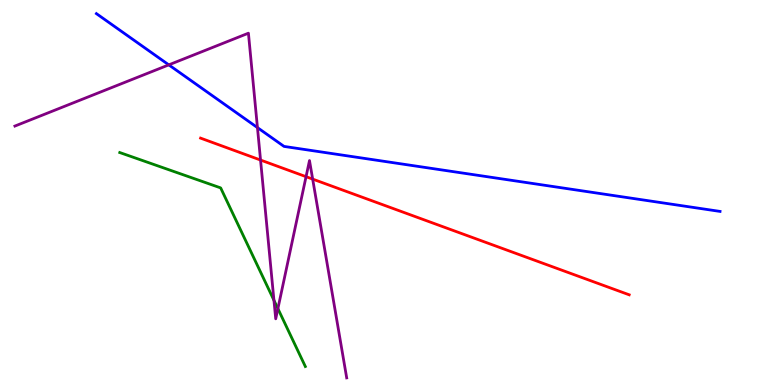[{'lines': ['blue', 'red'], 'intersections': []}, {'lines': ['green', 'red'], 'intersections': []}, {'lines': ['purple', 'red'], 'intersections': [{'x': 3.36, 'y': 5.84}, {'x': 3.95, 'y': 5.41}, {'x': 4.03, 'y': 5.35}]}, {'lines': ['blue', 'green'], 'intersections': []}, {'lines': ['blue', 'purple'], 'intersections': [{'x': 2.18, 'y': 8.32}, {'x': 3.32, 'y': 6.69}]}, {'lines': ['green', 'purple'], 'intersections': [{'x': 3.53, 'y': 2.2}, {'x': 3.59, 'y': 1.98}]}]